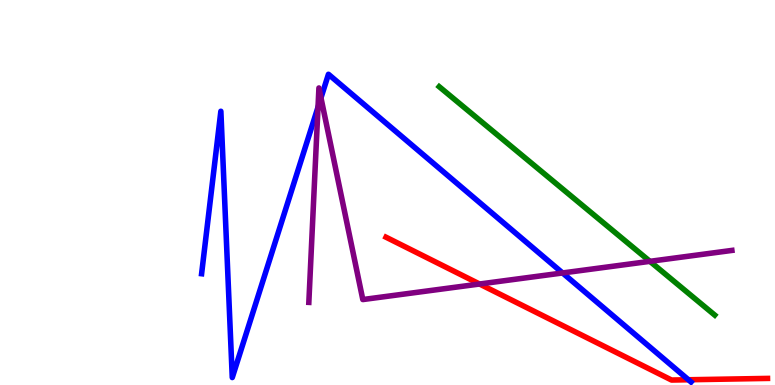[{'lines': ['blue', 'red'], 'intersections': [{'x': 8.88, 'y': 0.136}]}, {'lines': ['green', 'red'], 'intersections': []}, {'lines': ['purple', 'red'], 'intersections': [{'x': 6.19, 'y': 2.62}]}, {'lines': ['blue', 'green'], 'intersections': []}, {'lines': ['blue', 'purple'], 'intersections': [{'x': 4.1, 'y': 7.22}, {'x': 4.14, 'y': 7.46}, {'x': 7.26, 'y': 2.91}]}, {'lines': ['green', 'purple'], 'intersections': [{'x': 8.39, 'y': 3.21}]}]